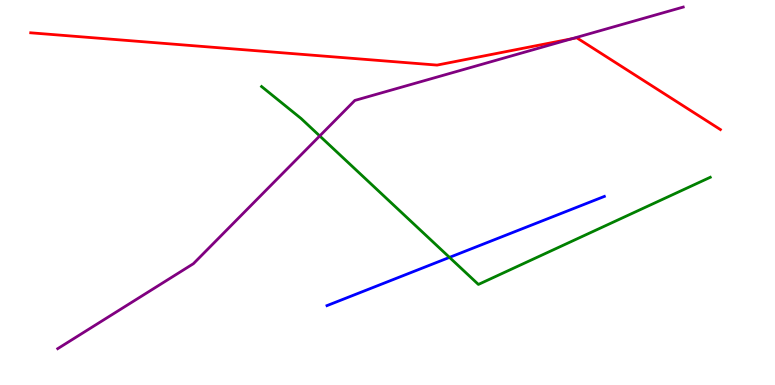[{'lines': ['blue', 'red'], 'intersections': []}, {'lines': ['green', 'red'], 'intersections': []}, {'lines': ['purple', 'red'], 'intersections': [{'x': 7.38, 'y': 8.99}]}, {'lines': ['blue', 'green'], 'intersections': [{'x': 5.8, 'y': 3.31}]}, {'lines': ['blue', 'purple'], 'intersections': []}, {'lines': ['green', 'purple'], 'intersections': [{'x': 4.13, 'y': 6.47}]}]